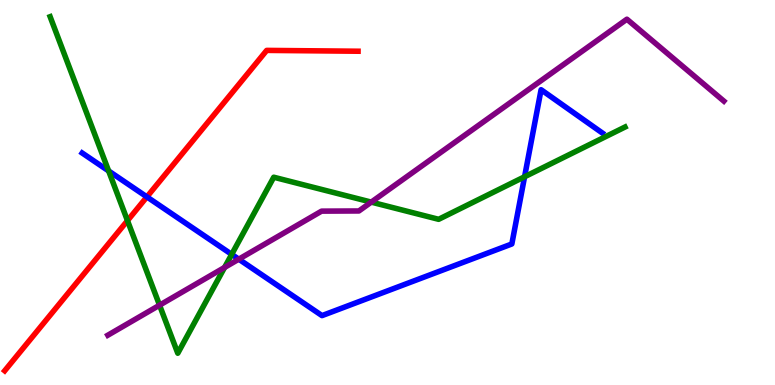[{'lines': ['blue', 'red'], 'intersections': [{'x': 1.9, 'y': 4.89}]}, {'lines': ['green', 'red'], 'intersections': [{'x': 1.64, 'y': 4.27}]}, {'lines': ['purple', 'red'], 'intersections': []}, {'lines': ['blue', 'green'], 'intersections': [{'x': 1.4, 'y': 5.56}, {'x': 2.99, 'y': 3.39}, {'x': 6.77, 'y': 5.41}]}, {'lines': ['blue', 'purple'], 'intersections': [{'x': 3.08, 'y': 3.27}]}, {'lines': ['green', 'purple'], 'intersections': [{'x': 2.06, 'y': 2.07}, {'x': 2.9, 'y': 3.05}, {'x': 4.79, 'y': 4.75}]}]